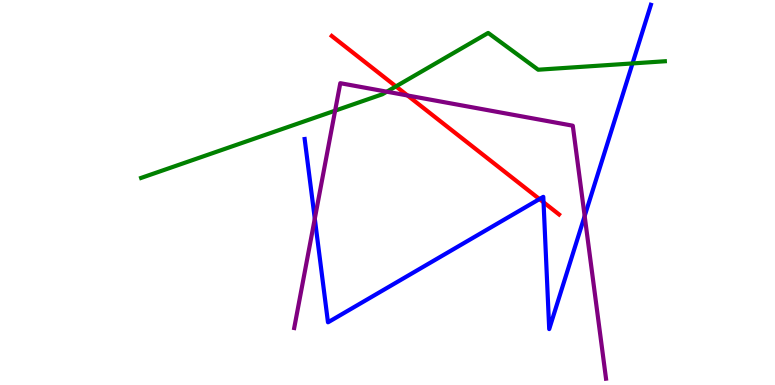[{'lines': ['blue', 'red'], 'intersections': [{'x': 6.96, 'y': 4.83}, {'x': 7.01, 'y': 4.75}]}, {'lines': ['green', 'red'], 'intersections': [{'x': 5.11, 'y': 7.76}]}, {'lines': ['purple', 'red'], 'intersections': [{'x': 5.26, 'y': 7.52}]}, {'lines': ['blue', 'green'], 'intersections': [{'x': 8.16, 'y': 8.35}]}, {'lines': ['blue', 'purple'], 'intersections': [{'x': 4.06, 'y': 4.32}, {'x': 7.54, 'y': 4.39}]}, {'lines': ['green', 'purple'], 'intersections': [{'x': 4.32, 'y': 7.13}, {'x': 4.99, 'y': 7.62}]}]